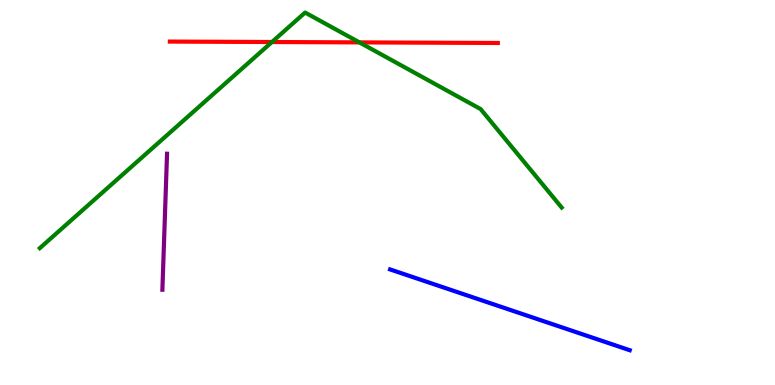[{'lines': ['blue', 'red'], 'intersections': []}, {'lines': ['green', 'red'], 'intersections': [{'x': 3.51, 'y': 8.91}, {'x': 4.64, 'y': 8.9}]}, {'lines': ['purple', 'red'], 'intersections': []}, {'lines': ['blue', 'green'], 'intersections': []}, {'lines': ['blue', 'purple'], 'intersections': []}, {'lines': ['green', 'purple'], 'intersections': []}]